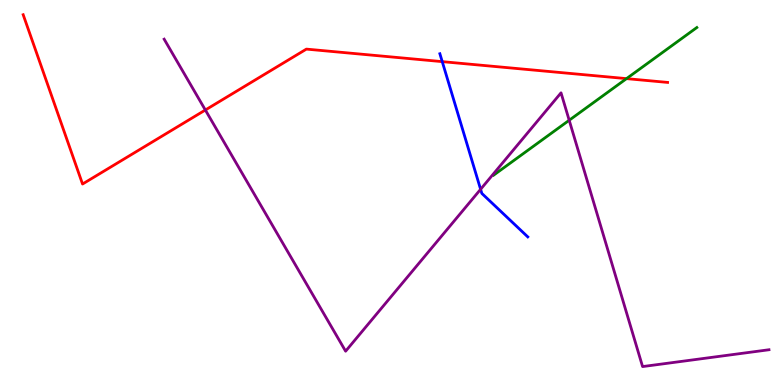[{'lines': ['blue', 'red'], 'intersections': [{'x': 5.71, 'y': 8.4}]}, {'lines': ['green', 'red'], 'intersections': [{'x': 8.08, 'y': 7.96}]}, {'lines': ['purple', 'red'], 'intersections': [{'x': 2.65, 'y': 7.14}]}, {'lines': ['blue', 'green'], 'intersections': []}, {'lines': ['blue', 'purple'], 'intersections': [{'x': 6.2, 'y': 5.08}]}, {'lines': ['green', 'purple'], 'intersections': [{'x': 7.34, 'y': 6.88}]}]